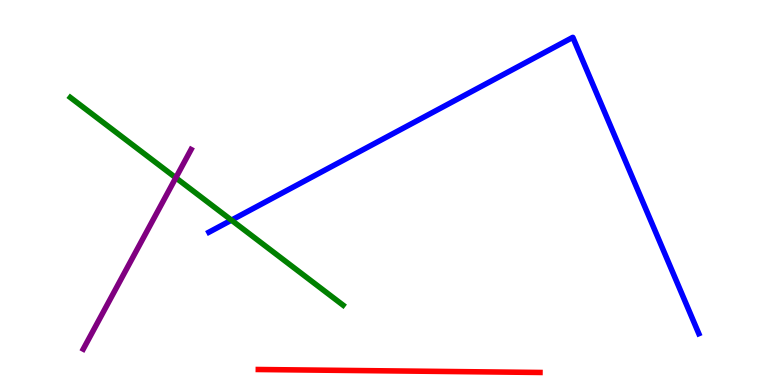[{'lines': ['blue', 'red'], 'intersections': []}, {'lines': ['green', 'red'], 'intersections': []}, {'lines': ['purple', 'red'], 'intersections': []}, {'lines': ['blue', 'green'], 'intersections': [{'x': 2.99, 'y': 4.28}]}, {'lines': ['blue', 'purple'], 'intersections': []}, {'lines': ['green', 'purple'], 'intersections': [{'x': 2.27, 'y': 5.38}]}]